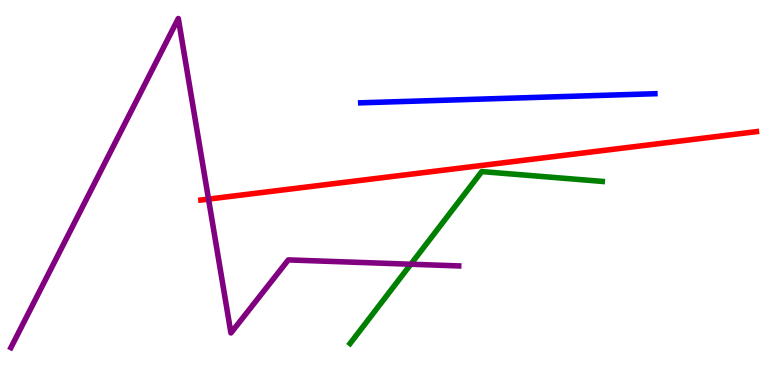[{'lines': ['blue', 'red'], 'intersections': []}, {'lines': ['green', 'red'], 'intersections': []}, {'lines': ['purple', 'red'], 'intersections': [{'x': 2.69, 'y': 4.83}]}, {'lines': ['blue', 'green'], 'intersections': []}, {'lines': ['blue', 'purple'], 'intersections': []}, {'lines': ['green', 'purple'], 'intersections': [{'x': 5.3, 'y': 3.14}]}]